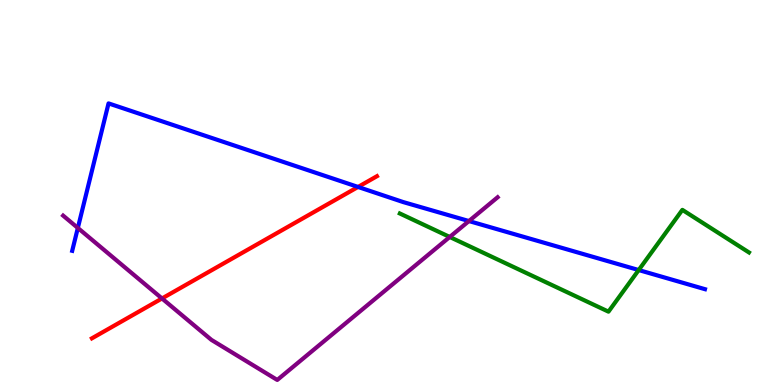[{'lines': ['blue', 'red'], 'intersections': [{'x': 4.62, 'y': 5.14}]}, {'lines': ['green', 'red'], 'intersections': []}, {'lines': ['purple', 'red'], 'intersections': [{'x': 2.09, 'y': 2.25}]}, {'lines': ['blue', 'green'], 'intersections': [{'x': 8.24, 'y': 2.99}]}, {'lines': ['blue', 'purple'], 'intersections': [{'x': 1.0, 'y': 4.08}, {'x': 6.05, 'y': 4.26}]}, {'lines': ['green', 'purple'], 'intersections': [{'x': 5.8, 'y': 3.84}]}]